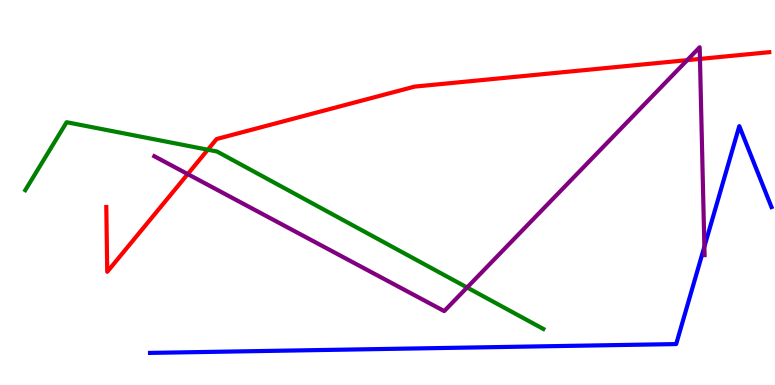[{'lines': ['blue', 'red'], 'intersections': []}, {'lines': ['green', 'red'], 'intersections': [{'x': 2.68, 'y': 6.11}]}, {'lines': ['purple', 'red'], 'intersections': [{'x': 2.42, 'y': 5.48}, {'x': 8.87, 'y': 8.44}, {'x': 9.03, 'y': 8.47}]}, {'lines': ['blue', 'green'], 'intersections': []}, {'lines': ['blue', 'purple'], 'intersections': [{'x': 9.09, 'y': 3.59}]}, {'lines': ['green', 'purple'], 'intersections': [{'x': 6.03, 'y': 2.53}]}]